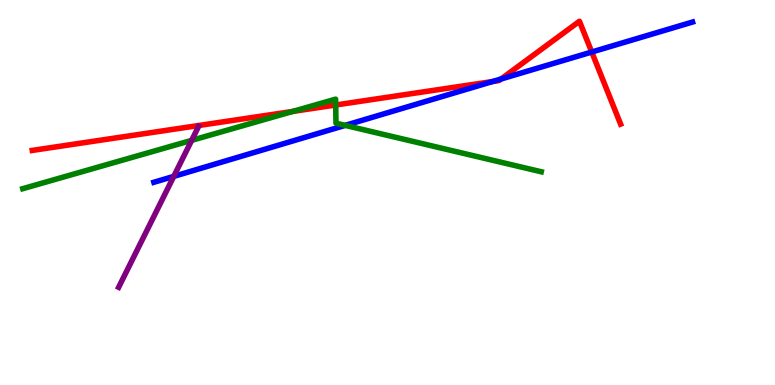[{'lines': ['blue', 'red'], 'intersections': [{'x': 6.36, 'y': 7.88}, {'x': 6.47, 'y': 7.95}, {'x': 7.64, 'y': 8.65}]}, {'lines': ['green', 'red'], 'intersections': [{'x': 3.78, 'y': 7.11}, {'x': 4.33, 'y': 7.27}]}, {'lines': ['purple', 'red'], 'intersections': []}, {'lines': ['blue', 'green'], 'intersections': [{'x': 4.45, 'y': 6.74}]}, {'lines': ['blue', 'purple'], 'intersections': [{'x': 2.24, 'y': 5.42}]}, {'lines': ['green', 'purple'], 'intersections': [{'x': 2.47, 'y': 6.35}]}]